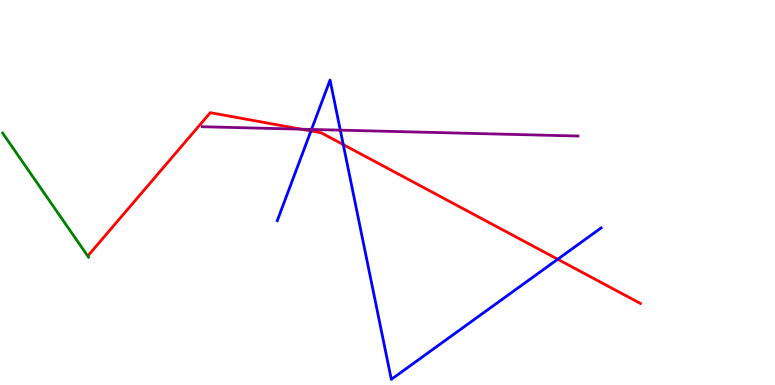[{'lines': ['blue', 'red'], 'intersections': [{'x': 4.01, 'y': 6.6}, {'x': 4.43, 'y': 6.24}, {'x': 7.2, 'y': 3.27}]}, {'lines': ['green', 'red'], 'intersections': []}, {'lines': ['purple', 'red'], 'intersections': [{'x': 3.89, 'y': 6.64}]}, {'lines': ['blue', 'green'], 'intersections': []}, {'lines': ['blue', 'purple'], 'intersections': [{'x': 4.02, 'y': 6.64}, {'x': 4.39, 'y': 6.62}]}, {'lines': ['green', 'purple'], 'intersections': []}]